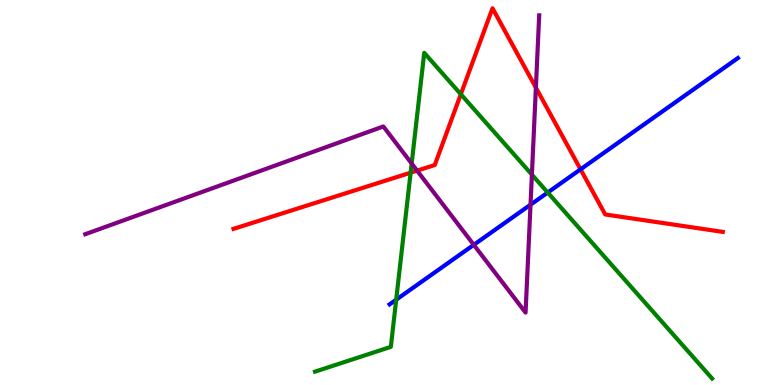[{'lines': ['blue', 'red'], 'intersections': [{'x': 7.49, 'y': 5.6}]}, {'lines': ['green', 'red'], 'intersections': [{'x': 5.3, 'y': 5.51}, {'x': 5.95, 'y': 7.55}]}, {'lines': ['purple', 'red'], 'intersections': [{'x': 5.38, 'y': 5.57}, {'x': 6.91, 'y': 7.72}]}, {'lines': ['blue', 'green'], 'intersections': [{'x': 5.11, 'y': 2.22}, {'x': 7.07, 'y': 5.0}]}, {'lines': ['blue', 'purple'], 'intersections': [{'x': 6.11, 'y': 3.64}, {'x': 6.85, 'y': 4.68}]}, {'lines': ['green', 'purple'], 'intersections': [{'x': 5.31, 'y': 5.75}, {'x': 6.86, 'y': 5.46}]}]